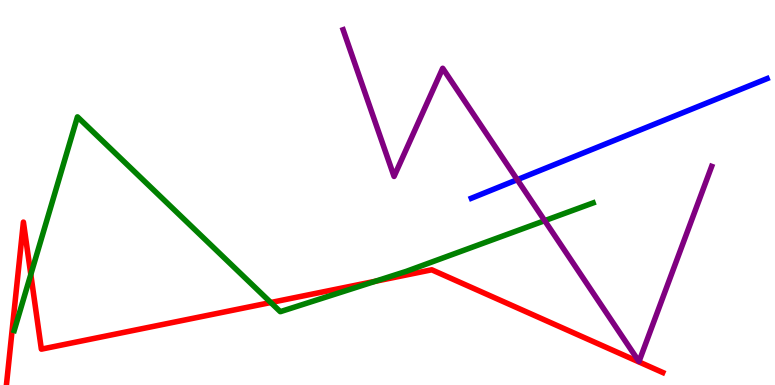[{'lines': ['blue', 'red'], 'intersections': []}, {'lines': ['green', 'red'], 'intersections': [{'x': 0.398, 'y': 2.87}, {'x': 3.49, 'y': 2.14}, {'x': 4.84, 'y': 2.69}]}, {'lines': ['purple', 'red'], 'intersections': []}, {'lines': ['blue', 'green'], 'intersections': []}, {'lines': ['blue', 'purple'], 'intersections': [{'x': 6.67, 'y': 5.33}]}, {'lines': ['green', 'purple'], 'intersections': [{'x': 7.03, 'y': 4.27}]}]